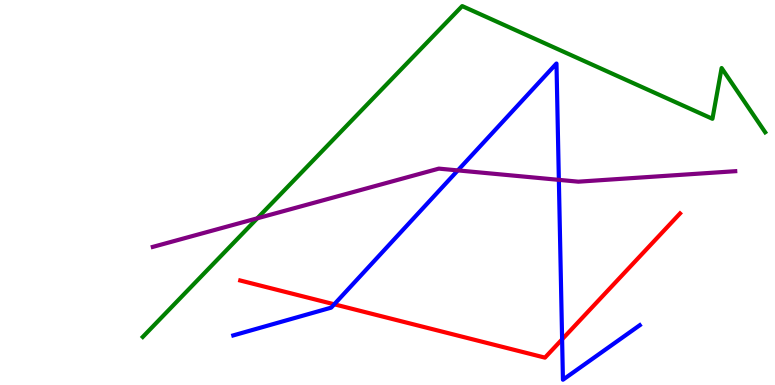[{'lines': ['blue', 'red'], 'intersections': [{'x': 4.31, 'y': 2.1}, {'x': 7.25, 'y': 1.19}]}, {'lines': ['green', 'red'], 'intersections': []}, {'lines': ['purple', 'red'], 'intersections': []}, {'lines': ['blue', 'green'], 'intersections': []}, {'lines': ['blue', 'purple'], 'intersections': [{'x': 5.91, 'y': 5.57}, {'x': 7.21, 'y': 5.33}]}, {'lines': ['green', 'purple'], 'intersections': [{'x': 3.32, 'y': 4.33}]}]